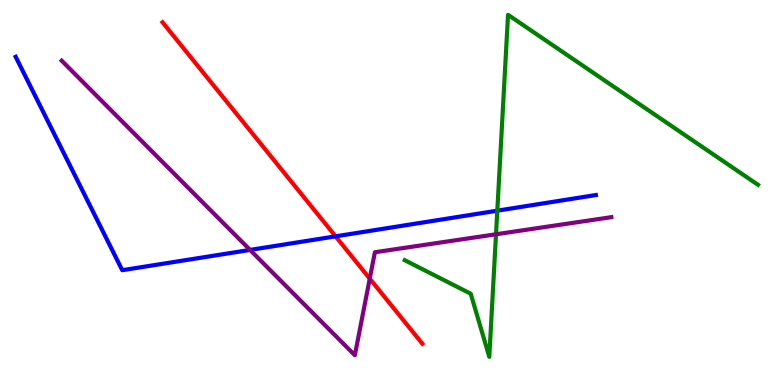[{'lines': ['blue', 'red'], 'intersections': [{'x': 4.33, 'y': 3.86}]}, {'lines': ['green', 'red'], 'intersections': []}, {'lines': ['purple', 'red'], 'intersections': [{'x': 4.77, 'y': 2.76}]}, {'lines': ['blue', 'green'], 'intersections': [{'x': 6.42, 'y': 4.53}]}, {'lines': ['blue', 'purple'], 'intersections': [{'x': 3.23, 'y': 3.51}]}, {'lines': ['green', 'purple'], 'intersections': [{'x': 6.4, 'y': 3.92}]}]